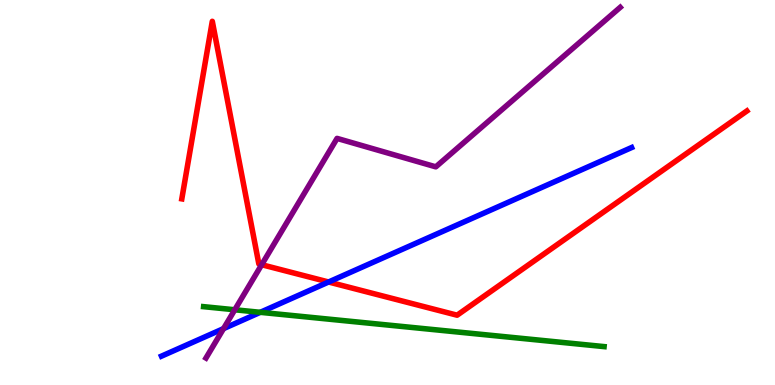[{'lines': ['blue', 'red'], 'intersections': [{'x': 4.24, 'y': 2.68}]}, {'lines': ['green', 'red'], 'intersections': []}, {'lines': ['purple', 'red'], 'intersections': [{'x': 3.38, 'y': 3.12}]}, {'lines': ['blue', 'green'], 'intersections': [{'x': 3.36, 'y': 1.89}]}, {'lines': ['blue', 'purple'], 'intersections': [{'x': 2.88, 'y': 1.46}]}, {'lines': ['green', 'purple'], 'intersections': [{'x': 3.03, 'y': 1.95}]}]